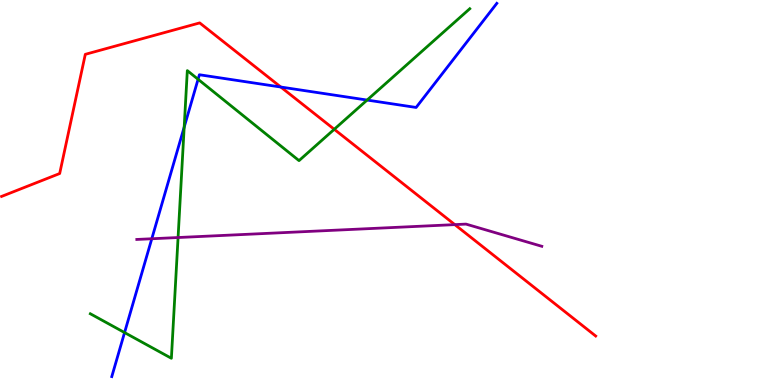[{'lines': ['blue', 'red'], 'intersections': [{'x': 3.62, 'y': 7.74}]}, {'lines': ['green', 'red'], 'intersections': [{'x': 4.31, 'y': 6.64}]}, {'lines': ['purple', 'red'], 'intersections': [{'x': 5.87, 'y': 4.17}]}, {'lines': ['blue', 'green'], 'intersections': [{'x': 1.61, 'y': 1.36}, {'x': 2.38, 'y': 6.7}, {'x': 2.56, 'y': 7.94}, {'x': 4.74, 'y': 7.4}]}, {'lines': ['blue', 'purple'], 'intersections': [{'x': 1.96, 'y': 3.8}]}, {'lines': ['green', 'purple'], 'intersections': [{'x': 2.3, 'y': 3.83}]}]